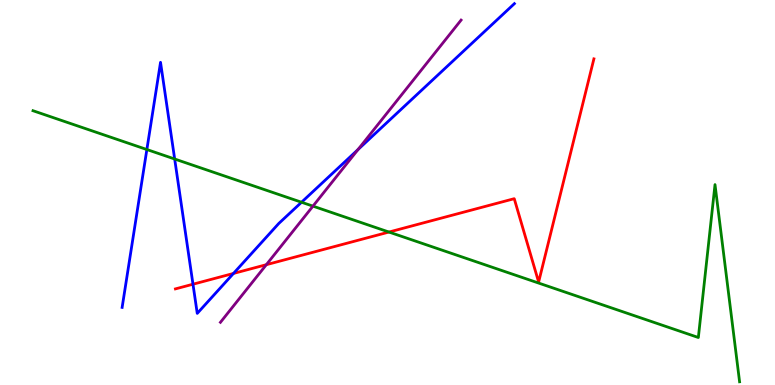[{'lines': ['blue', 'red'], 'intersections': [{'x': 2.49, 'y': 2.62}, {'x': 3.01, 'y': 2.9}]}, {'lines': ['green', 'red'], 'intersections': [{'x': 5.02, 'y': 3.97}]}, {'lines': ['purple', 'red'], 'intersections': [{'x': 3.44, 'y': 3.12}]}, {'lines': ['blue', 'green'], 'intersections': [{'x': 1.9, 'y': 6.12}, {'x': 2.25, 'y': 5.87}, {'x': 3.89, 'y': 4.75}]}, {'lines': ['blue', 'purple'], 'intersections': [{'x': 4.62, 'y': 6.12}]}, {'lines': ['green', 'purple'], 'intersections': [{'x': 4.04, 'y': 4.65}]}]